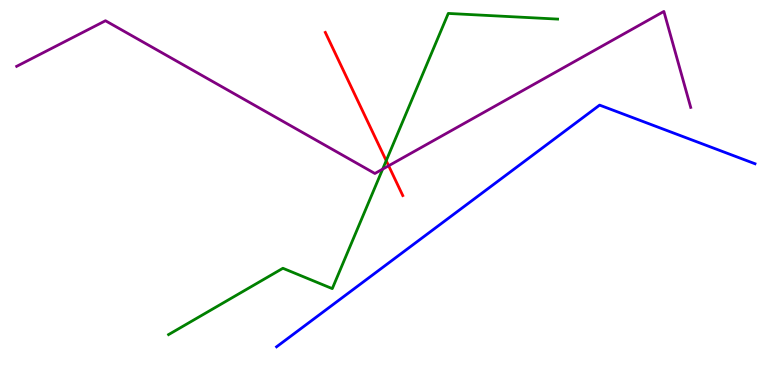[{'lines': ['blue', 'red'], 'intersections': []}, {'lines': ['green', 'red'], 'intersections': [{'x': 4.98, 'y': 5.83}]}, {'lines': ['purple', 'red'], 'intersections': [{'x': 5.01, 'y': 5.69}]}, {'lines': ['blue', 'green'], 'intersections': []}, {'lines': ['blue', 'purple'], 'intersections': []}, {'lines': ['green', 'purple'], 'intersections': [{'x': 4.94, 'y': 5.61}]}]